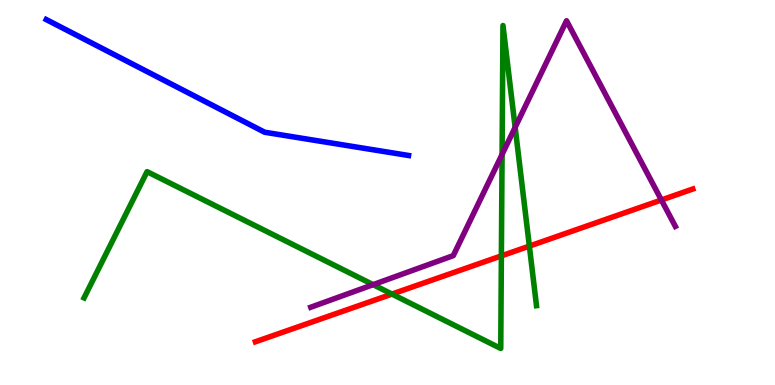[{'lines': ['blue', 'red'], 'intersections': []}, {'lines': ['green', 'red'], 'intersections': [{'x': 5.06, 'y': 2.36}, {'x': 6.47, 'y': 3.35}, {'x': 6.83, 'y': 3.61}]}, {'lines': ['purple', 'red'], 'intersections': [{'x': 8.53, 'y': 4.81}]}, {'lines': ['blue', 'green'], 'intersections': []}, {'lines': ['blue', 'purple'], 'intersections': []}, {'lines': ['green', 'purple'], 'intersections': [{'x': 4.81, 'y': 2.61}, {'x': 6.48, 'y': 5.99}, {'x': 6.65, 'y': 6.69}]}]